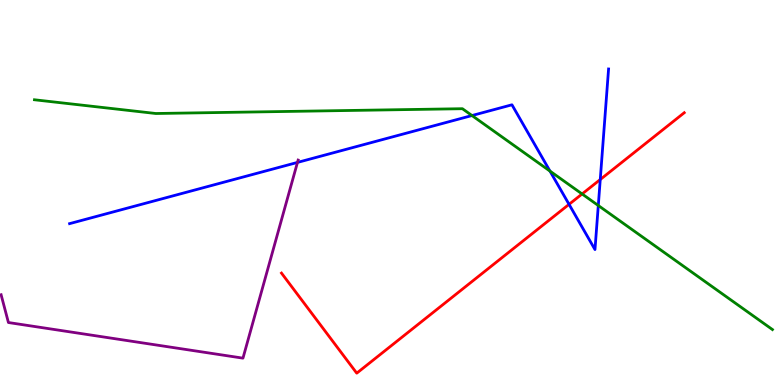[{'lines': ['blue', 'red'], 'intersections': [{'x': 7.34, 'y': 4.69}, {'x': 7.75, 'y': 5.34}]}, {'lines': ['green', 'red'], 'intersections': [{'x': 7.51, 'y': 4.96}]}, {'lines': ['purple', 'red'], 'intersections': []}, {'lines': ['blue', 'green'], 'intersections': [{'x': 6.09, 'y': 7.0}, {'x': 7.1, 'y': 5.56}, {'x': 7.72, 'y': 4.66}]}, {'lines': ['blue', 'purple'], 'intersections': [{'x': 3.84, 'y': 5.78}]}, {'lines': ['green', 'purple'], 'intersections': []}]